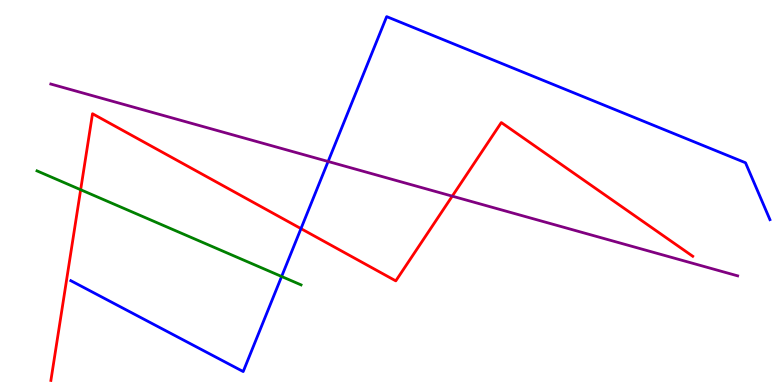[{'lines': ['blue', 'red'], 'intersections': [{'x': 3.88, 'y': 4.06}]}, {'lines': ['green', 'red'], 'intersections': [{'x': 1.04, 'y': 5.07}]}, {'lines': ['purple', 'red'], 'intersections': [{'x': 5.84, 'y': 4.91}]}, {'lines': ['blue', 'green'], 'intersections': [{'x': 3.63, 'y': 2.82}]}, {'lines': ['blue', 'purple'], 'intersections': [{'x': 4.23, 'y': 5.81}]}, {'lines': ['green', 'purple'], 'intersections': []}]